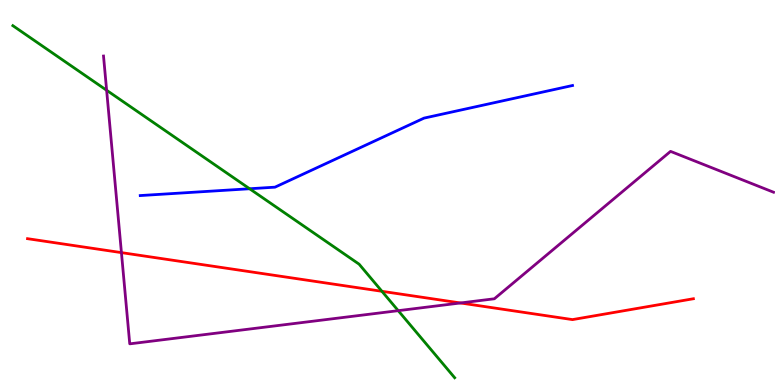[{'lines': ['blue', 'red'], 'intersections': []}, {'lines': ['green', 'red'], 'intersections': [{'x': 4.93, 'y': 2.43}]}, {'lines': ['purple', 'red'], 'intersections': [{'x': 1.57, 'y': 3.44}, {'x': 5.94, 'y': 2.13}]}, {'lines': ['blue', 'green'], 'intersections': [{'x': 3.22, 'y': 5.1}]}, {'lines': ['blue', 'purple'], 'intersections': []}, {'lines': ['green', 'purple'], 'intersections': [{'x': 1.38, 'y': 7.66}, {'x': 5.14, 'y': 1.93}]}]